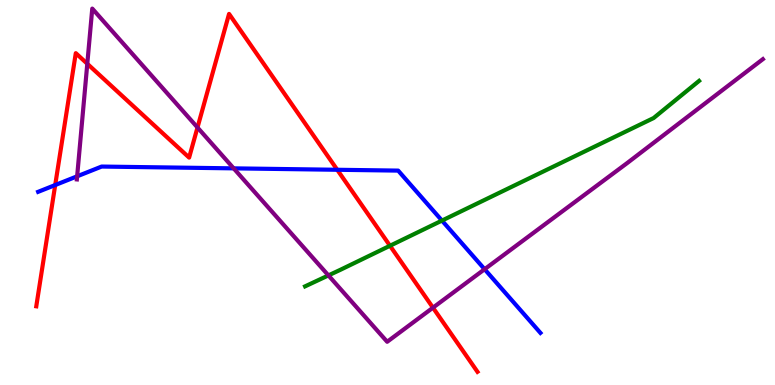[{'lines': ['blue', 'red'], 'intersections': [{'x': 0.712, 'y': 5.19}, {'x': 4.35, 'y': 5.59}]}, {'lines': ['green', 'red'], 'intersections': [{'x': 5.03, 'y': 3.62}]}, {'lines': ['purple', 'red'], 'intersections': [{'x': 1.13, 'y': 8.34}, {'x': 2.55, 'y': 6.69}, {'x': 5.59, 'y': 2.01}]}, {'lines': ['blue', 'green'], 'intersections': [{'x': 5.7, 'y': 4.27}]}, {'lines': ['blue', 'purple'], 'intersections': [{'x': 0.995, 'y': 5.42}, {'x': 3.02, 'y': 5.63}, {'x': 6.25, 'y': 3.01}]}, {'lines': ['green', 'purple'], 'intersections': [{'x': 4.24, 'y': 2.85}]}]